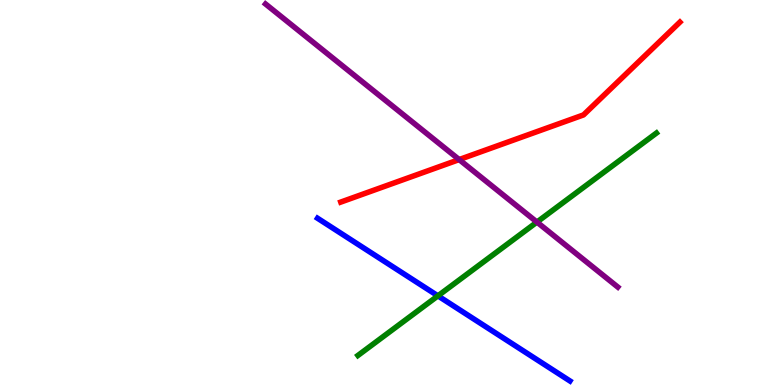[{'lines': ['blue', 'red'], 'intersections': []}, {'lines': ['green', 'red'], 'intersections': []}, {'lines': ['purple', 'red'], 'intersections': [{'x': 5.92, 'y': 5.86}]}, {'lines': ['blue', 'green'], 'intersections': [{'x': 5.65, 'y': 2.32}]}, {'lines': ['blue', 'purple'], 'intersections': []}, {'lines': ['green', 'purple'], 'intersections': [{'x': 6.93, 'y': 4.23}]}]